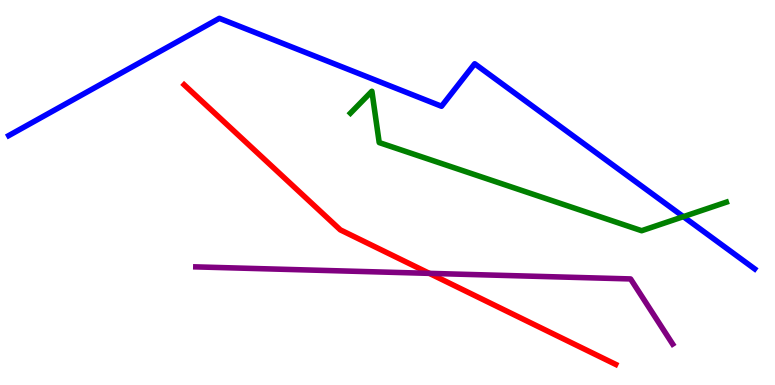[{'lines': ['blue', 'red'], 'intersections': []}, {'lines': ['green', 'red'], 'intersections': []}, {'lines': ['purple', 'red'], 'intersections': [{'x': 5.54, 'y': 2.9}]}, {'lines': ['blue', 'green'], 'intersections': [{'x': 8.82, 'y': 4.37}]}, {'lines': ['blue', 'purple'], 'intersections': []}, {'lines': ['green', 'purple'], 'intersections': []}]